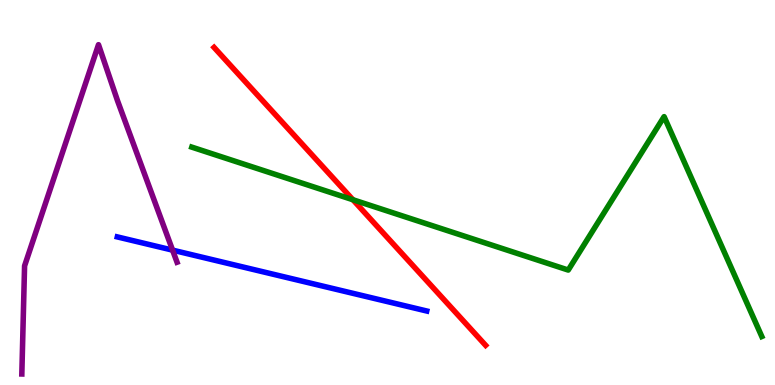[{'lines': ['blue', 'red'], 'intersections': []}, {'lines': ['green', 'red'], 'intersections': [{'x': 4.55, 'y': 4.81}]}, {'lines': ['purple', 'red'], 'intersections': []}, {'lines': ['blue', 'green'], 'intersections': []}, {'lines': ['blue', 'purple'], 'intersections': [{'x': 2.23, 'y': 3.5}]}, {'lines': ['green', 'purple'], 'intersections': []}]